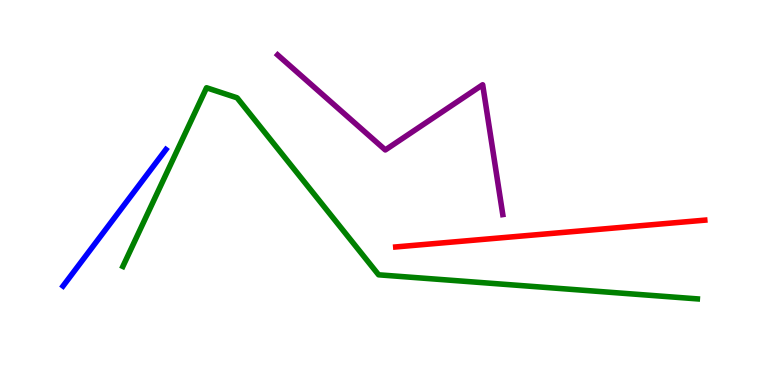[{'lines': ['blue', 'red'], 'intersections': []}, {'lines': ['green', 'red'], 'intersections': []}, {'lines': ['purple', 'red'], 'intersections': []}, {'lines': ['blue', 'green'], 'intersections': []}, {'lines': ['blue', 'purple'], 'intersections': []}, {'lines': ['green', 'purple'], 'intersections': []}]